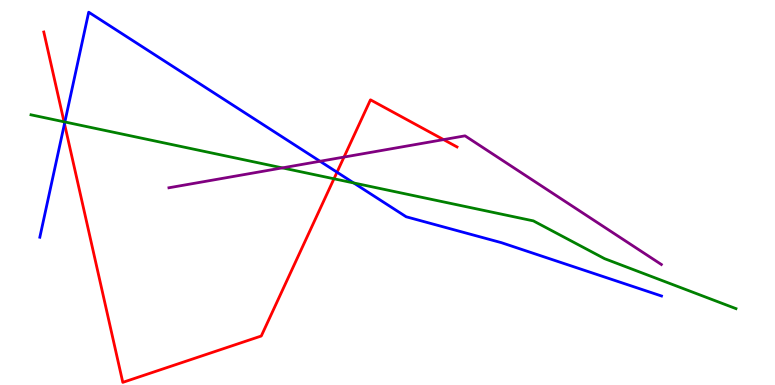[{'lines': ['blue', 'red'], 'intersections': [{'x': 0.832, 'y': 6.79}, {'x': 4.35, 'y': 5.53}]}, {'lines': ['green', 'red'], 'intersections': [{'x': 0.826, 'y': 6.84}, {'x': 4.31, 'y': 5.36}]}, {'lines': ['purple', 'red'], 'intersections': [{'x': 4.44, 'y': 5.92}, {'x': 5.72, 'y': 6.37}]}, {'lines': ['blue', 'green'], 'intersections': [{'x': 0.837, 'y': 6.83}, {'x': 4.56, 'y': 5.25}]}, {'lines': ['blue', 'purple'], 'intersections': [{'x': 4.13, 'y': 5.81}]}, {'lines': ['green', 'purple'], 'intersections': [{'x': 3.64, 'y': 5.64}]}]